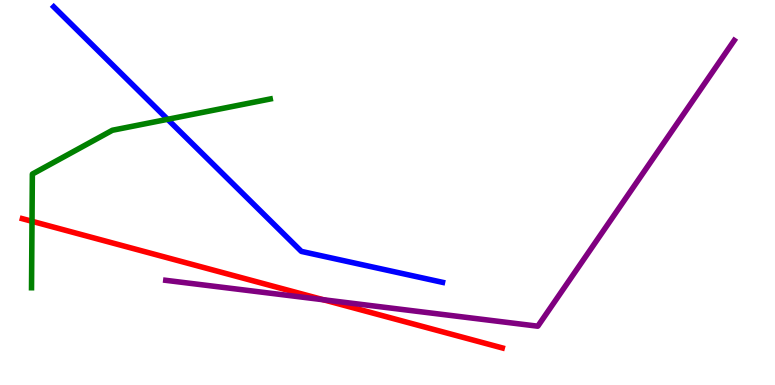[{'lines': ['blue', 'red'], 'intersections': []}, {'lines': ['green', 'red'], 'intersections': [{'x': 0.413, 'y': 4.25}]}, {'lines': ['purple', 'red'], 'intersections': [{'x': 4.17, 'y': 2.21}]}, {'lines': ['blue', 'green'], 'intersections': [{'x': 2.16, 'y': 6.9}]}, {'lines': ['blue', 'purple'], 'intersections': []}, {'lines': ['green', 'purple'], 'intersections': []}]